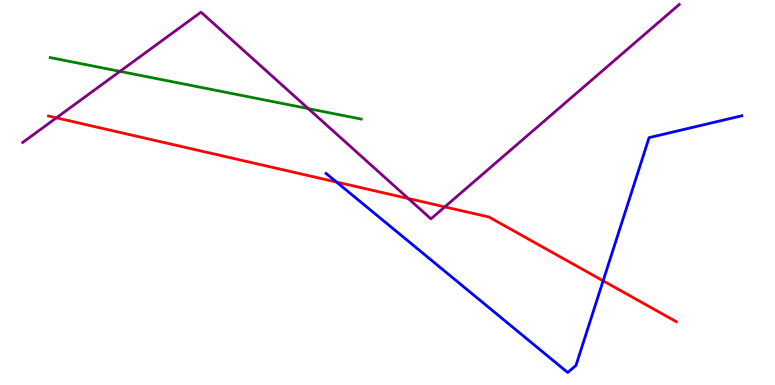[{'lines': ['blue', 'red'], 'intersections': [{'x': 4.34, 'y': 5.27}, {'x': 7.78, 'y': 2.71}]}, {'lines': ['green', 'red'], 'intersections': []}, {'lines': ['purple', 'red'], 'intersections': [{'x': 0.728, 'y': 6.94}, {'x': 5.27, 'y': 4.84}, {'x': 5.74, 'y': 4.63}]}, {'lines': ['blue', 'green'], 'intersections': []}, {'lines': ['blue', 'purple'], 'intersections': []}, {'lines': ['green', 'purple'], 'intersections': [{'x': 1.55, 'y': 8.15}, {'x': 3.98, 'y': 7.18}]}]